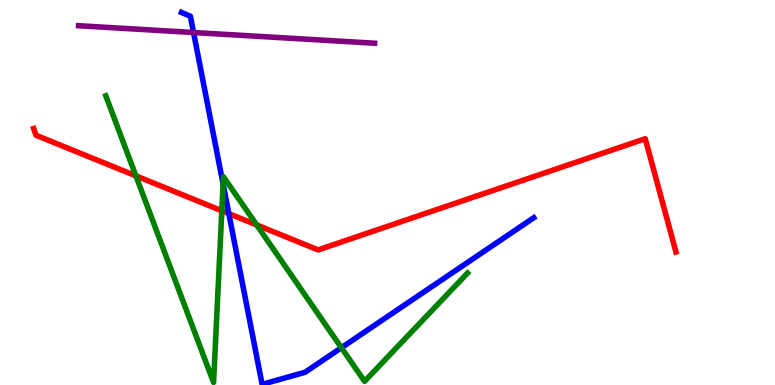[{'lines': ['blue', 'red'], 'intersections': [{'x': 2.95, 'y': 4.45}]}, {'lines': ['green', 'red'], 'intersections': [{'x': 1.75, 'y': 5.43}, {'x': 2.86, 'y': 4.53}, {'x': 3.31, 'y': 4.16}]}, {'lines': ['purple', 'red'], 'intersections': []}, {'lines': ['blue', 'green'], 'intersections': [{'x': 2.88, 'y': 5.22}, {'x': 4.41, 'y': 0.968}]}, {'lines': ['blue', 'purple'], 'intersections': [{'x': 2.5, 'y': 9.16}]}, {'lines': ['green', 'purple'], 'intersections': []}]